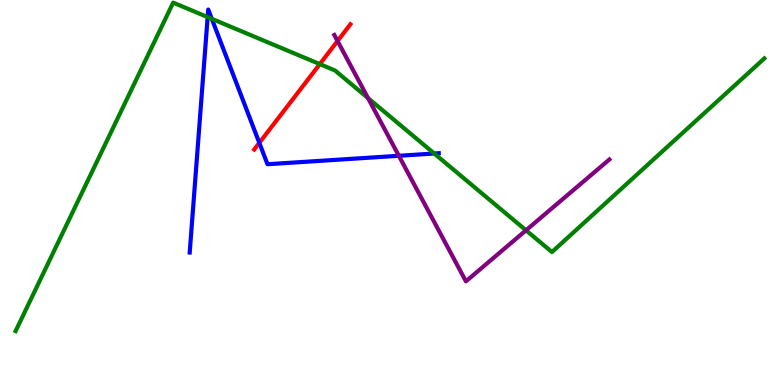[{'lines': ['blue', 'red'], 'intersections': [{'x': 3.35, 'y': 6.29}]}, {'lines': ['green', 'red'], 'intersections': [{'x': 4.13, 'y': 8.33}]}, {'lines': ['purple', 'red'], 'intersections': [{'x': 4.36, 'y': 8.93}]}, {'lines': ['blue', 'green'], 'intersections': [{'x': 2.68, 'y': 9.56}, {'x': 2.73, 'y': 9.51}, {'x': 5.6, 'y': 6.01}]}, {'lines': ['blue', 'purple'], 'intersections': [{'x': 5.15, 'y': 5.95}]}, {'lines': ['green', 'purple'], 'intersections': [{'x': 4.75, 'y': 7.45}, {'x': 6.79, 'y': 4.02}]}]